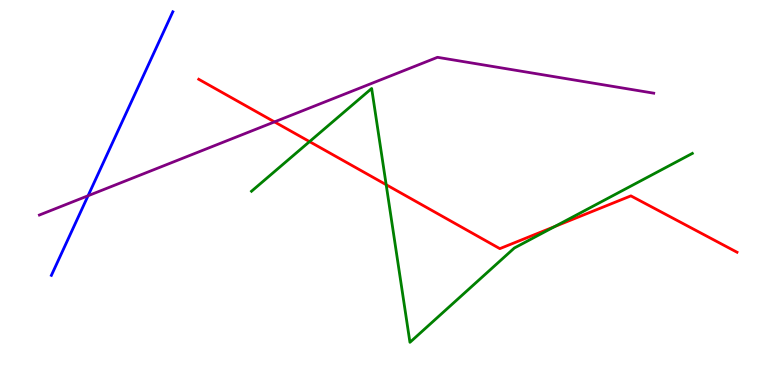[{'lines': ['blue', 'red'], 'intersections': []}, {'lines': ['green', 'red'], 'intersections': [{'x': 3.99, 'y': 6.32}, {'x': 4.98, 'y': 5.2}, {'x': 7.16, 'y': 4.12}]}, {'lines': ['purple', 'red'], 'intersections': [{'x': 3.54, 'y': 6.83}]}, {'lines': ['blue', 'green'], 'intersections': []}, {'lines': ['blue', 'purple'], 'intersections': [{'x': 1.14, 'y': 4.92}]}, {'lines': ['green', 'purple'], 'intersections': []}]